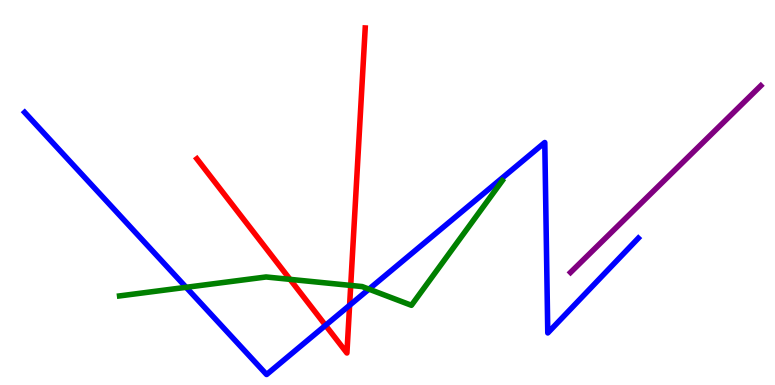[{'lines': ['blue', 'red'], 'intersections': [{'x': 4.2, 'y': 1.55}, {'x': 4.51, 'y': 2.07}]}, {'lines': ['green', 'red'], 'intersections': [{'x': 3.74, 'y': 2.74}, {'x': 4.53, 'y': 2.59}]}, {'lines': ['purple', 'red'], 'intersections': []}, {'lines': ['blue', 'green'], 'intersections': [{'x': 2.4, 'y': 2.54}, {'x': 4.76, 'y': 2.49}]}, {'lines': ['blue', 'purple'], 'intersections': []}, {'lines': ['green', 'purple'], 'intersections': []}]